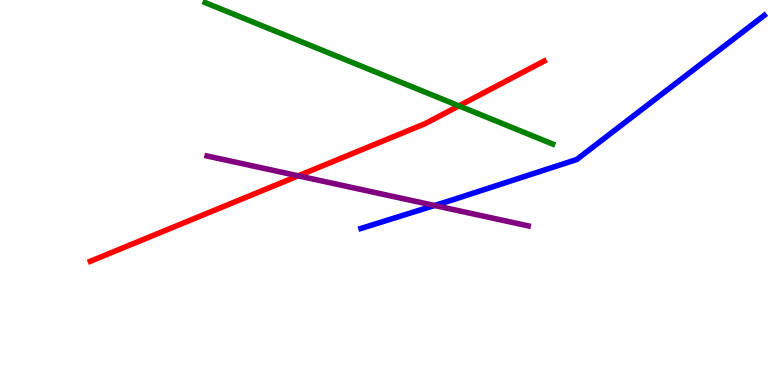[{'lines': ['blue', 'red'], 'intersections': []}, {'lines': ['green', 'red'], 'intersections': [{'x': 5.92, 'y': 7.25}]}, {'lines': ['purple', 'red'], 'intersections': [{'x': 3.85, 'y': 5.43}]}, {'lines': ['blue', 'green'], 'intersections': []}, {'lines': ['blue', 'purple'], 'intersections': [{'x': 5.61, 'y': 4.66}]}, {'lines': ['green', 'purple'], 'intersections': []}]